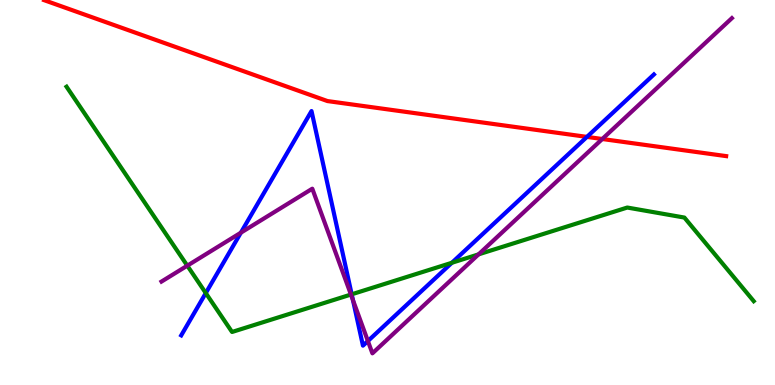[{'lines': ['blue', 'red'], 'intersections': [{'x': 7.57, 'y': 6.44}]}, {'lines': ['green', 'red'], 'intersections': []}, {'lines': ['purple', 'red'], 'intersections': [{'x': 7.77, 'y': 6.39}]}, {'lines': ['blue', 'green'], 'intersections': [{'x': 2.66, 'y': 2.39}, {'x': 4.54, 'y': 2.36}, {'x': 5.83, 'y': 3.17}]}, {'lines': ['blue', 'purple'], 'intersections': [{'x': 3.11, 'y': 3.96}, {'x': 4.55, 'y': 2.21}, {'x': 4.75, 'y': 1.14}]}, {'lines': ['green', 'purple'], 'intersections': [{'x': 2.42, 'y': 3.1}, {'x': 4.53, 'y': 2.35}, {'x': 6.17, 'y': 3.39}]}]